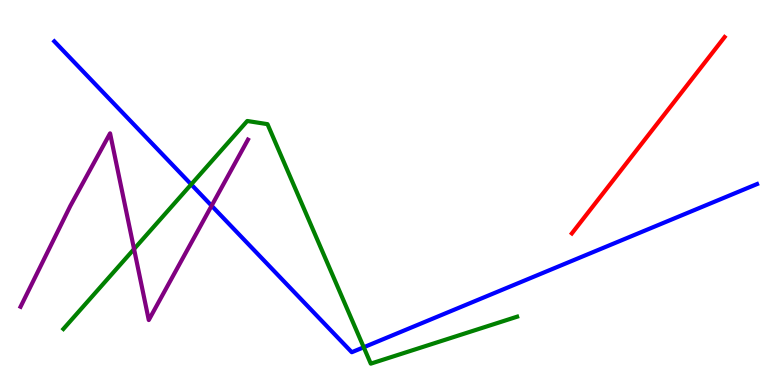[{'lines': ['blue', 'red'], 'intersections': []}, {'lines': ['green', 'red'], 'intersections': []}, {'lines': ['purple', 'red'], 'intersections': []}, {'lines': ['blue', 'green'], 'intersections': [{'x': 2.47, 'y': 5.21}, {'x': 4.69, 'y': 0.98}]}, {'lines': ['blue', 'purple'], 'intersections': [{'x': 2.73, 'y': 4.66}]}, {'lines': ['green', 'purple'], 'intersections': [{'x': 1.73, 'y': 3.53}]}]